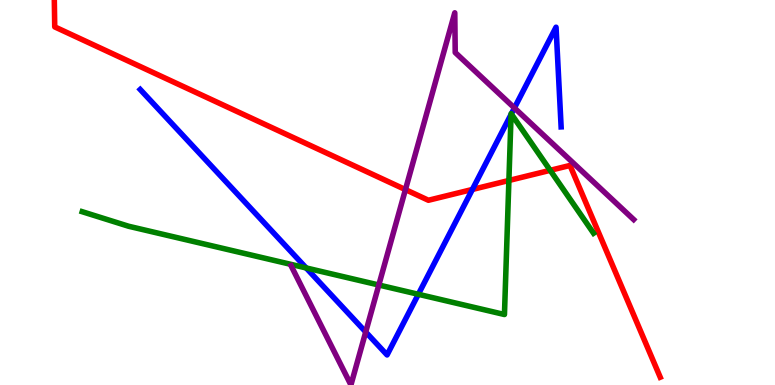[{'lines': ['blue', 'red'], 'intersections': [{'x': 6.1, 'y': 5.08}]}, {'lines': ['green', 'red'], 'intersections': [{'x': 6.57, 'y': 5.31}, {'x': 7.1, 'y': 5.58}]}, {'lines': ['purple', 'red'], 'intersections': [{'x': 5.23, 'y': 5.08}]}, {'lines': ['blue', 'green'], 'intersections': [{'x': 3.95, 'y': 3.04}, {'x': 5.4, 'y': 2.36}, {'x': 6.59, 'y': 7.03}, {'x': 6.6, 'y': 7.04}]}, {'lines': ['blue', 'purple'], 'intersections': [{'x': 4.72, 'y': 1.38}, {'x': 6.64, 'y': 7.2}]}, {'lines': ['green', 'purple'], 'intersections': [{'x': 4.89, 'y': 2.6}]}]